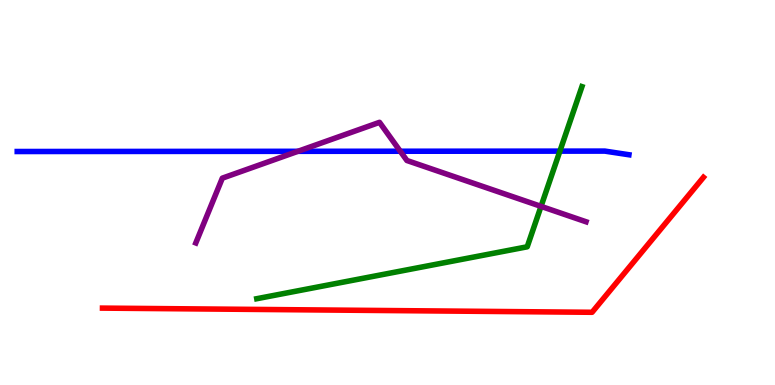[{'lines': ['blue', 'red'], 'intersections': []}, {'lines': ['green', 'red'], 'intersections': []}, {'lines': ['purple', 'red'], 'intersections': []}, {'lines': ['blue', 'green'], 'intersections': [{'x': 7.22, 'y': 6.07}]}, {'lines': ['blue', 'purple'], 'intersections': [{'x': 3.84, 'y': 6.07}, {'x': 5.16, 'y': 6.07}]}, {'lines': ['green', 'purple'], 'intersections': [{'x': 6.98, 'y': 4.64}]}]